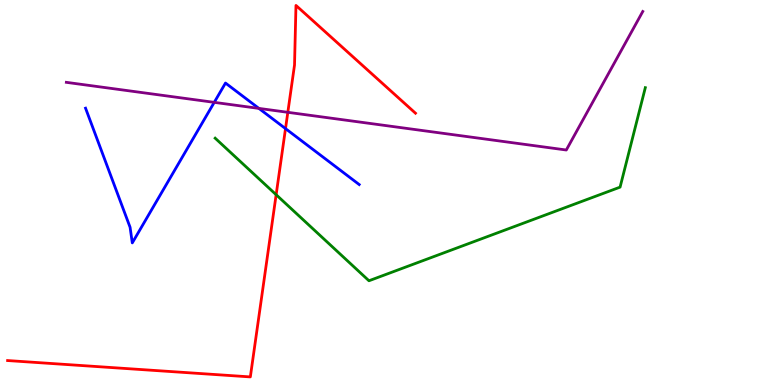[{'lines': ['blue', 'red'], 'intersections': [{'x': 3.68, 'y': 6.66}]}, {'lines': ['green', 'red'], 'intersections': [{'x': 3.56, 'y': 4.94}]}, {'lines': ['purple', 'red'], 'intersections': [{'x': 3.71, 'y': 7.08}]}, {'lines': ['blue', 'green'], 'intersections': []}, {'lines': ['blue', 'purple'], 'intersections': [{'x': 2.76, 'y': 7.34}, {'x': 3.34, 'y': 7.18}]}, {'lines': ['green', 'purple'], 'intersections': []}]